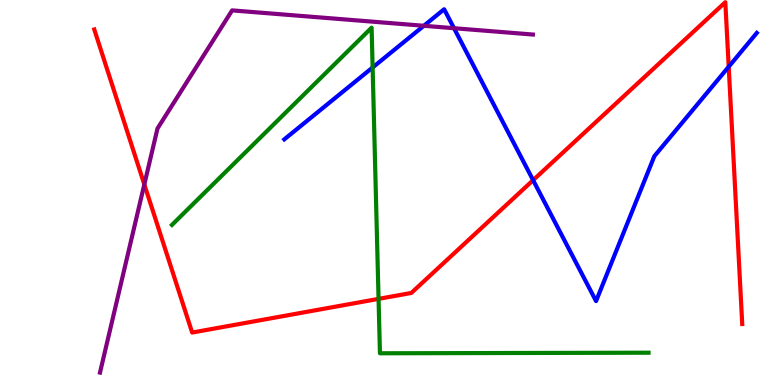[{'lines': ['blue', 'red'], 'intersections': [{'x': 6.88, 'y': 5.32}, {'x': 9.4, 'y': 8.27}]}, {'lines': ['green', 'red'], 'intersections': [{'x': 4.88, 'y': 2.24}]}, {'lines': ['purple', 'red'], 'intersections': [{'x': 1.86, 'y': 5.21}]}, {'lines': ['blue', 'green'], 'intersections': [{'x': 4.81, 'y': 8.25}]}, {'lines': ['blue', 'purple'], 'intersections': [{'x': 5.47, 'y': 9.33}, {'x': 5.86, 'y': 9.27}]}, {'lines': ['green', 'purple'], 'intersections': []}]